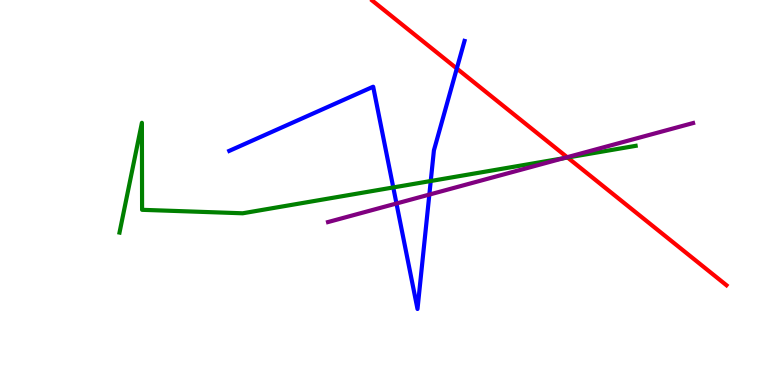[{'lines': ['blue', 'red'], 'intersections': [{'x': 5.89, 'y': 8.22}]}, {'lines': ['green', 'red'], 'intersections': [{'x': 7.32, 'y': 5.91}]}, {'lines': ['purple', 'red'], 'intersections': [{'x': 7.32, 'y': 5.92}]}, {'lines': ['blue', 'green'], 'intersections': [{'x': 5.07, 'y': 5.13}, {'x': 5.56, 'y': 5.3}]}, {'lines': ['blue', 'purple'], 'intersections': [{'x': 5.12, 'y': 4.71}, {'x': 5.54, 'y': 4.95}]}, {'lines': ['green', 'purple'], 'intersections': [{'x': 7.27, 'y': 5.89}]}]